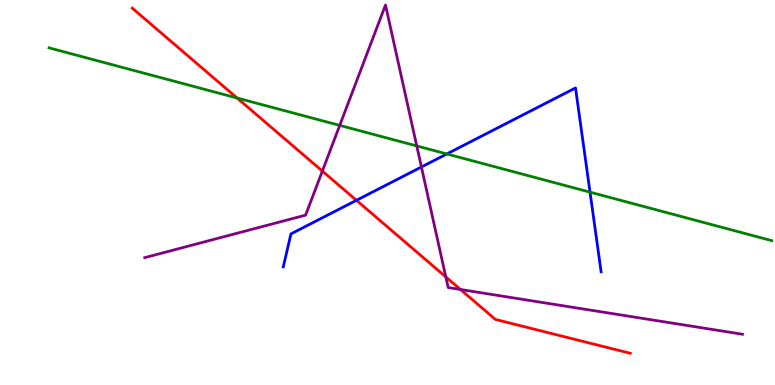[{'lines': ['blue', 'red'], 'intersections': [{'x': 4.6, 'y': 4.8}]}, {'lines': ['green', 'red'], 'intersections': [{'x': 3.06, 'y': 7.45}]}, {'lines': ['purple', 'red'], 'intersections': [{'x': 4.16, 'y': 5.56}, {'x': 5.75, 'y': 2.81}, {'x': 5.94, 'y': 2.48}]}, {'lines': ['blue', 'green'], 'intersections': [{'x': 5.77, 'y': 6.0}, {'x': 7.61, 'y': 5.01}]}, {'lines': ['blue', 'purple'], 'intersections': [{'x': 5.44, 'y': 5.66}]}, {'lines': ['green', 'purple'], 'intersections': [{'x': 4.38, 'y': 6.74}, {'x': 5.38, 'y': 6.21}]}]